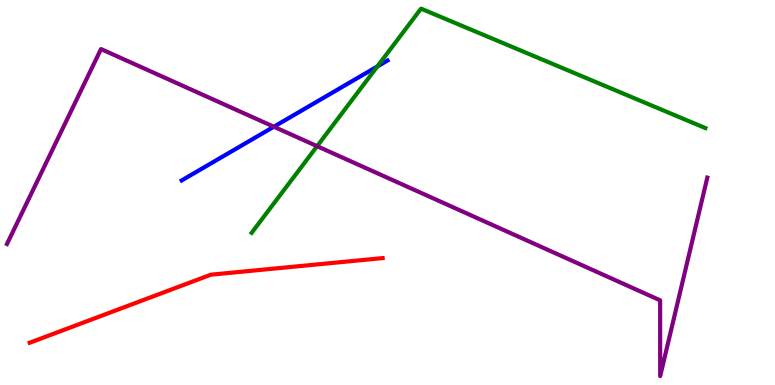[{'lines': ['blue', 'red'], 'intersections': []}, {'lines': ['green', 'red'], 'intersections': []}, {'lines': ['purple', 'red'], 'intersections': []}, {'lines': ['blue', 'green'], 'intersections': [{'x': 4.87, 'y': 8.27}]}, {'lines': ['blue', 'purple'], 'intersections': [{'x': 3.53, 'y': 6.71}]}, {'lines': ['green', 'purple'], 'intersections': [{'x': 4.09, 'y': 6.2}]}]